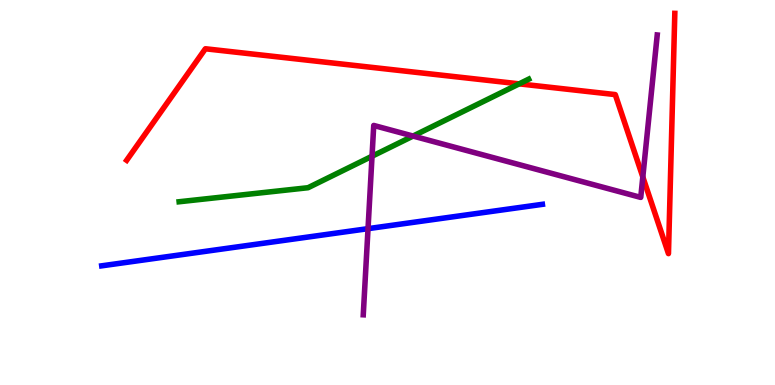[{'lines': ['blue', 'red'], 'intersections': []}, {'lines': ['green', 'red'], 'intersections': [{'x': 6.7, 'y': 7.82}]}, {'lines': ['purple', 'red'], 'intersections': [{'x': 8.29, 'y': 5.4}]}, {'lines': ['blue', 'green'], 'intersections': []}, {'lines': ['blue', 'purple'], 'intersections': [{'x': 4.75, 'y': 4.06}]}, {'lines': ['green', 'purple'], 'intersections': [{'x': 4.8, 'y': 5.94}, {'x': 5.33, 'y': 6.47}]}]